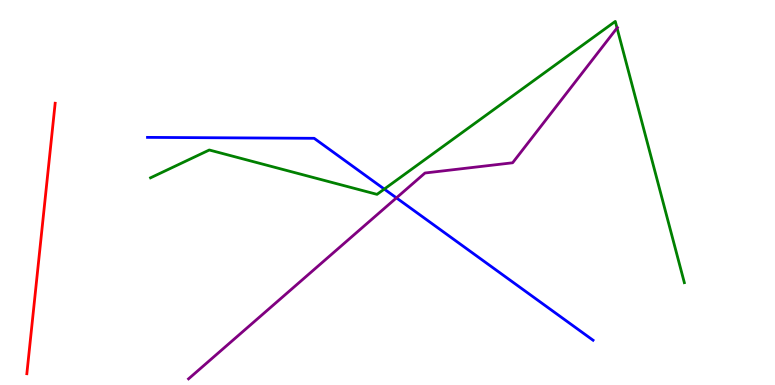[{'lines': ['blue', 'red'], 'intersections': []}, {'lines': ['green', 'red'], 'intersections': []}, {'lines': ['purple', 'red'], 'intersections': []}, {'lines': ['blue', 'green'], 'intersections': [{'x': 4.96, 'y': 5.09}]}, {'lines': ['blue', 'purple'], 'intersections': [{'x': 5.12, 'y': 4.86}]}, {'lines': ['green', 'purple'], 'intersections': [{'x': 7.96, 'y': 9.27}]}]